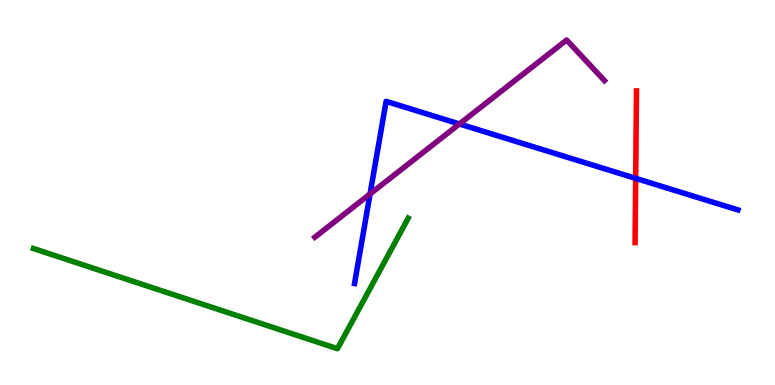[{'lines': ['blue', 'red'], 'intersections': [{'x': 8.2, 'y': 5.37}]}, {'lines': ['green', 'red'], 'intersections': []}, {'lines': ['purple', 'red'], 'intersections': []}, {'lines': ['blue', 'green'], 'intersections': []}, {'lines': ['blue', 'purple'], 'intersections': [{'x': 4.77, 'y': 4.96}, {'x': 5.93, 'y': 6.78}]}, {'lines': ['green', 'purple'], 'intersections': []}]